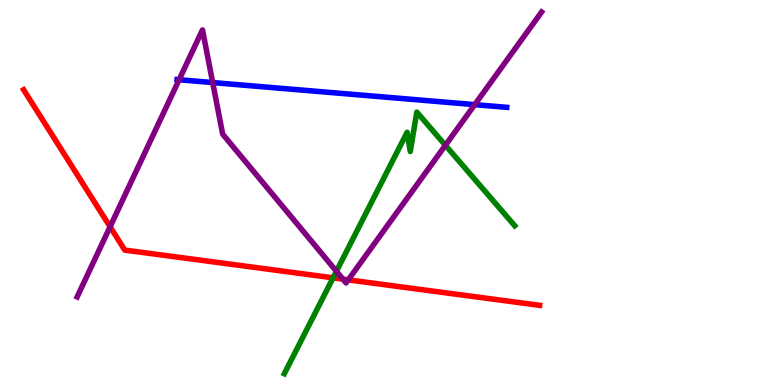[{'lines': ['blue', 'red'], 'intersections': []}, {'lines': ['green', 'red'], 'intersections': [{'x': 4.3, 'y': 2.78}]}, {'lines': ['purple', 'red'], 'intersections': [{'x': 1.42, 'y': 4.11}, {'x': 4.43, 'y': 2.75}, {'x': 4.49, 'y': 2.73}]}, {'lines': ['blue', 'green'], 'intersections': []}, {'lines': ['blue', 'purple'], 'intersections': [{'x': 2.31, 'y': 7.93}, {'x': 2.74, 'y': 7.86}, {'x': 6.13, 'y': 7.28}]}, {'lines': ['green', 'purple'], 'intersections': [{'x': 4.34, 'y': 2.95}, {'x': 5.75, 'y': 6.23}]}]